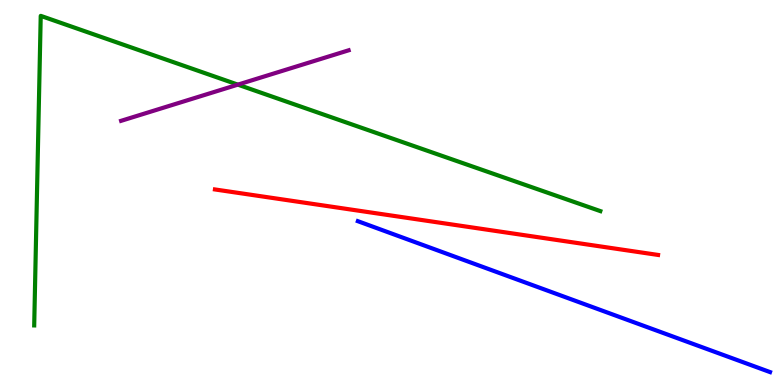[{'lines': ['blue', 'red'], 'intersections': []}, {'lines': ['green', 'red'], 'intersections': []}, {'lines': ['purple', 'red'], 'intersections': []}, {'lines': ['blue', 'green'], 'intersections': []}, {'lines': ['blue', 'purple'], 'intersections': []}, {'lines': ['green', 'purple'], 'intersections': [{'x': 3.07, 'y': 7.8}]}]